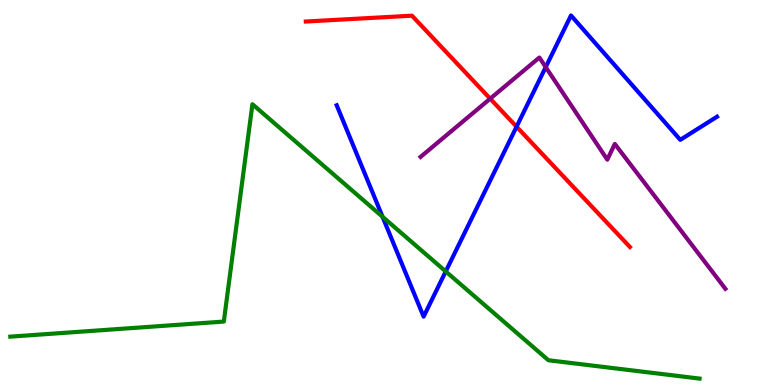[{'lines': ['blue', 'red'], 'intersections': [{'x': 6.67, 'y': 6.71}]}, {'lines': ['green', 'red'], 'intersections': []}, {'lines': ['purple', 'red'], 'intersections': [{'x': 6.32, 'y': 7.44}]}, {'lines': ['blue', 'green'], 'intersections': [{'x': 4.94, 'y': 4.37}, {'x': 5.75, 'y': 2.95}]}, {'lines': ['blue', 'purple'], 'intersections': [{'x': 7.04, 'y': 8.26}]}, {'lines': ['green', 'purple'], 'intersections': []}]